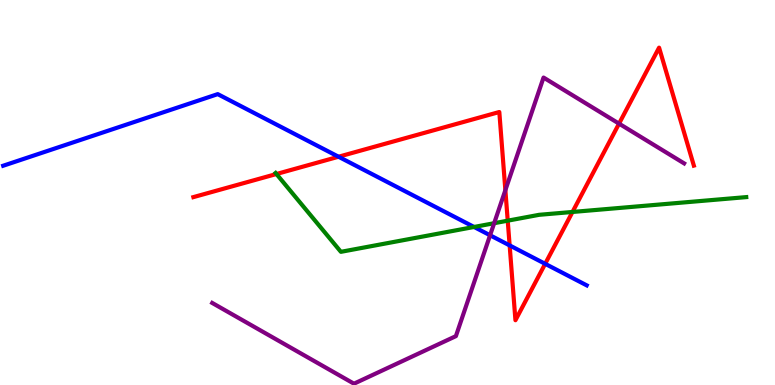[{'lines': ['blue', 'red'], 'intersections': [{'x': 4.37, 'y': 5.93}, {'x': 6.58, 'y': 3.63}, {'x': 7.03, 'y': 3.15}]}, {'lines': ['green', 'red'], 'intersections': [{'x': 3.57, 'y': 5.48}, {'x': 6.55, 'y': 4.27}, {'x': 7.39, 'y': 4.49}]}, {'lines': ['purple', 'red'], 'intersections': [{'x': 6.52, 'y': 5.06}, {'x': 7.99, 'y': 6.79}]}, {'lines': ['blue', 'green'], 'intersections': [{'x': 6.12, 'y': 4.1}]}, {'lines': ['blue', 'purple'], 'intersections': [{'x': 6.32, 'y': 3.89}]}, {'lines': ['green', 'purple'], 'intersections': [{'x': 6.38, 'y': 4.2}]}]